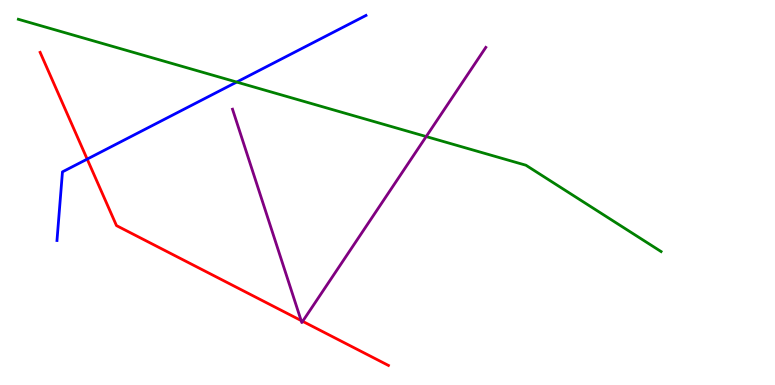[{'lines': ['blue', 'red'], 'intersections': [{'x': 1.12, 'y': 5.87}]}, {'lines': ['green', 'red'], 'intersections': []}, {'lines': ['purple', 'red'], 'intersections': [{'x': 3.89, 'y': 1.67}, {'x': 3.91, 'y': 1.65}]}, {'lines': ['blue', 'green'], 'intersections': [{'x': 3.05, 'y': 7.87}]}, {'lines': ['blue', 'purple'], 'intersections': []}, {'lines': ['green', 'purple'], 'intersections': [{'x': 5.5, 'y': 6.45}]}]